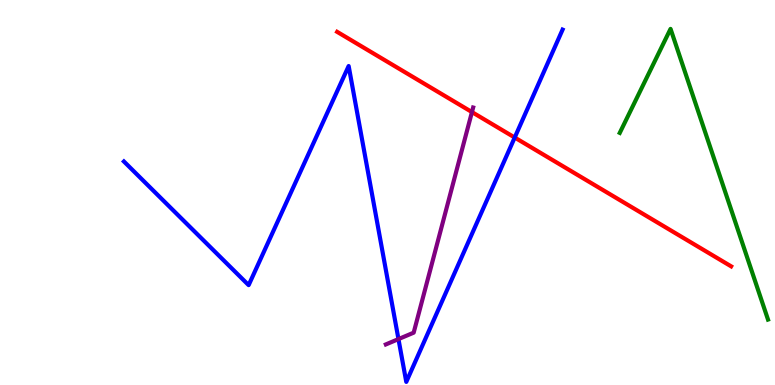[{'lines': ['blue', 'red'], 'intersections': [{'x': 6.64, 'y': 6.43}]}, {'lines': ['green', 'red'], 'intersections': []}, {'lines': ['purple', 'red'], 'intersections': [{'x': 6.09, 'y': 7.09}]}, {'lines': ['blue', 'green'], 'intersections': []}, {'lines': ['blue', 'purple'], 'intersections': [{'x': 5.14, 'y': 1.19}]}, {'lines': ['green', 'purple'], 'intersections': []}]